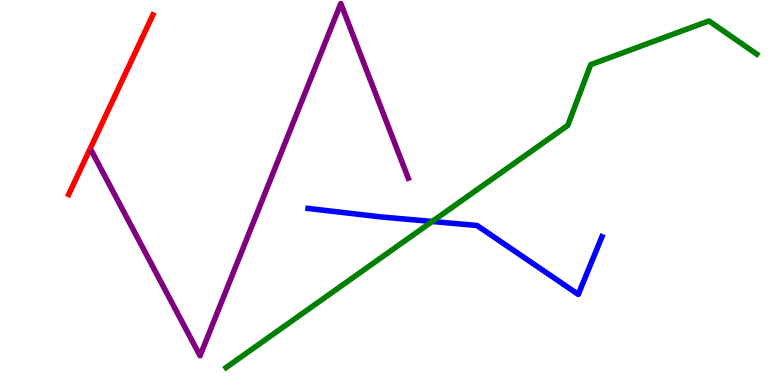[{'lines': ['blue', 'red'], 'intersections': []}, {'lines': ['green', 'red'], 'intersections': []}, {'lines': ['purple', 'red'], 'intersections': []}, {'lines': ['blue', 'green'], 'intersections': [{'x': 5.58, 'y': 4.25}]}, {'lines': ['blue', 'purple'], 'intersections': []}, {'lines': ['green', 'purple'], 'intersections': []}]